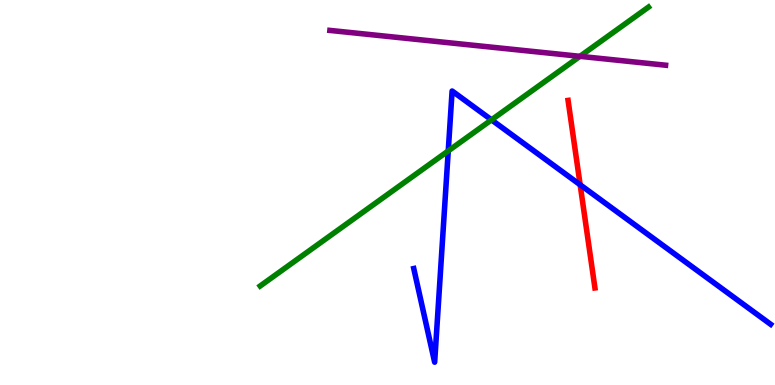[{'lines': ['blue', 'red'], 'intersections': [{'x': 7.49, 'y': 5.2}]}, {'lines': ['green', 'red'], 'intersections': []}, {'lines': ['purple', 'red'], 'intersections': []}, {'lines': ['blue', 'green'], 'intersections': [{'x': 5.78, 'y': 6.08}, {'x': 6.34, 'y': 6.89}]}, {'lines': ['blue', 'purple'], 'intersections': []}, {'lines': ['green', 'purple'], 'intersections': [{'x': 7.48, 'y': 8.54}]}]